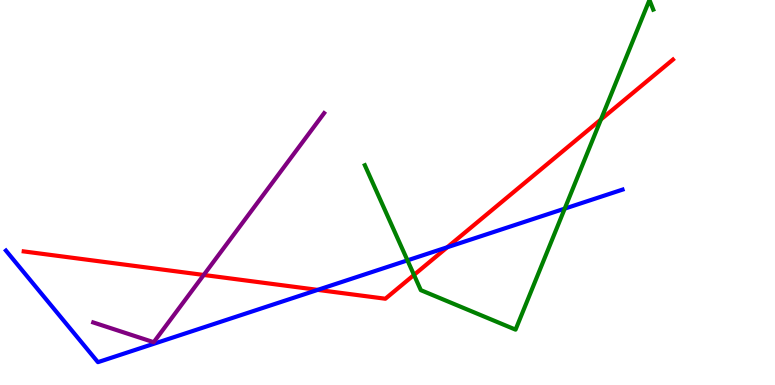[{'lines': ['blue', 'red'], 'intersections': [{'x': 4.1, 'y': 2.47}, {'x': 5.77, 'y': 3.58}]}, {'lines': ['green', 'red'], 'intersections': [{'x': 5.34, 'y': 2.86}, {'x': 7.75, 'y': 6.9}]}, {'lines': ['purple', 'red'], 'intersections': [{'x': 2.63, 'y': 2.86}]}, {'lines': ['blue', 'green'], 'intersections': [{'x': 5.26, 'y': 3.24}, {'x': 7.29, 'y': 4.58}]}, {'lines': ['blue', 'purple'], 'intersections': []}, {'lines': ['green', 'purple'], 'intersections': []}]